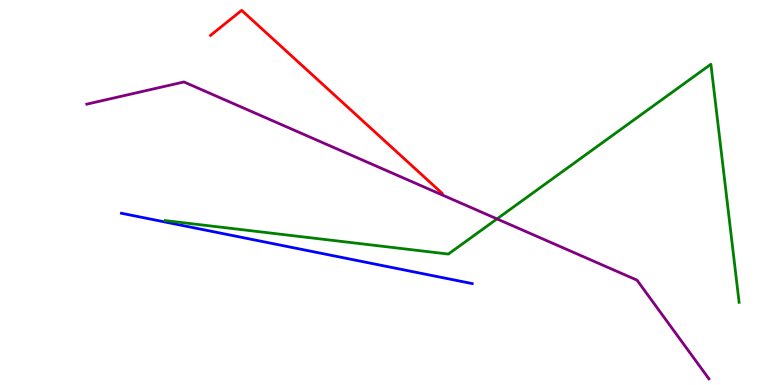[{'lines': ['blue', 'red'], 'intersections': []}, {'lines': ['green', 'red'], 'intersections': []}, {'lines': ['purple', 'red'], 'intersections': []}, {'lines': ['blue', 'green'], 'intersections': []}, {'lines': ['blue', 'purple'], 'intersections': []}, {'lines': ['green', 'purple'], 'intersections': [{'x': 6.41, 'y': 4.31}]}]